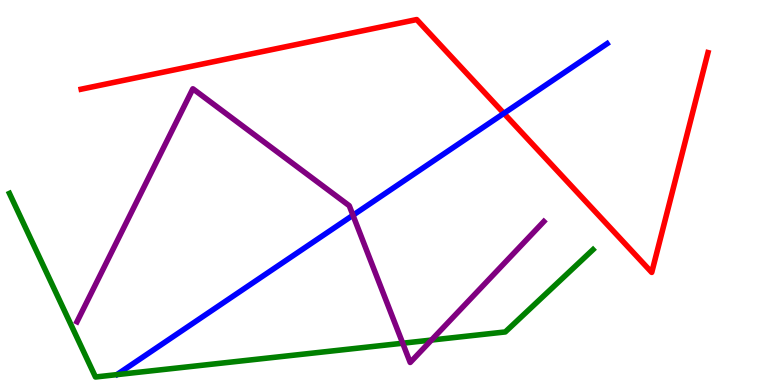[{'lines': ['blue', 'red'], 'intersections': [{'x': 6.5, 'y': 7.06}]}, {'lines': ['green', 'red'], 'intersections': []}, {'lines': ['purple', 'red'], 'intersections': []}, {'lines': ['blue', 'green'], 'intersections': []}, {'lines': ['blue', 'purple'], 'intersections': [{'x': 4.55, 'y': 4.41}]}, {'lines': ['green', 'purple'], 'intersections': [{'x': 5.2, 'y': 1.09}, {'x': 5.57, 'y': 1.17}]}]